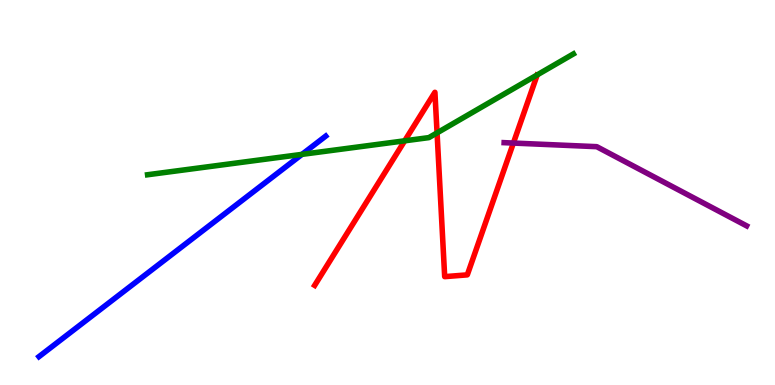[{'lines': ['blue', 'red'], 'intersections': []}, {'lines': ['green', 'red'], 'intersections': [{'x': 5.22, 'y': 6.34}, {'x': 5.64, 'y': 6.55}]}, {'lines': ['purple', 'red'], 'intersections': [{'x': 6.62, 'y': 6.28}]}, {'lines': ['blue', 'green'], 'intersections': [{'x': 3.9, 'y': 5.99}]}, {'lines': ['blue', 'purple'], 'intersections': []}, {'lines': ['green', 'purple'], 'intersections': []}]